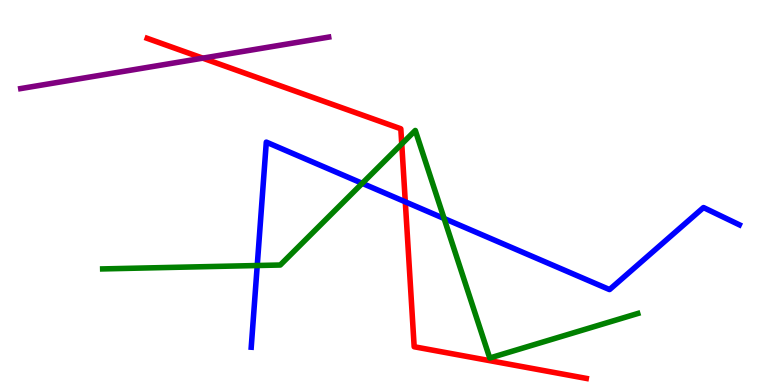[{'lines': ['blue', 'red'], 'intersections': [{'x': 5.23, 'y': 4.76}]}, {'lines': ['green', 'red'], 'intersections': [{'x': 5.18, 'y': 6.26}]}, {'lines': ['purple', 'red'], 'intersections': [{'x': 2.62, 'y': 8.49}]}, {'lines': ['blue', 'green'], 'intersections': [{'x': 3.32, 'y': 3.1}, {'x': 4.67, 'y': 5.24}, {'x': 5.73, 'y': 4.32}]}, {'lines': ['blue', 'purple'], 'intersections': []}, {'lines': ['green', 'purple'], 'intersections': []}]